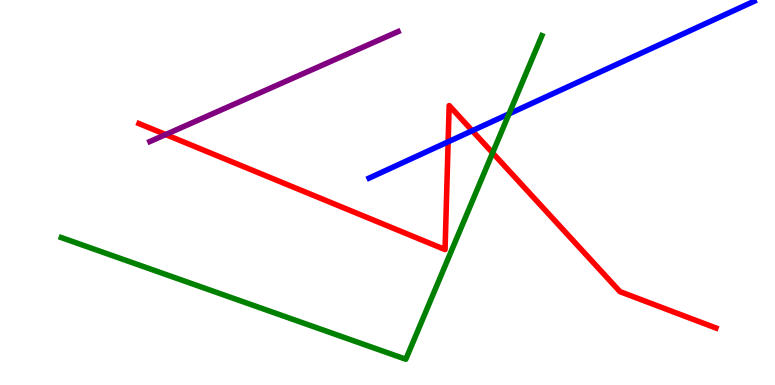[{'lines': ['blue', 'red'], 'intersections': [{'x': 5.78, 'y': 6.32}, {'x': 6.09, 'y': 6.6}]}, {'lines': ['green', 'red'], 'intersections': [{'x': 6.36, 'y': 6.03}]}, {'lines': ['purple', 'red'], 'intersections': [{'x': 2.14, 'y': 6.51}]}, {'lines': ['blue', 'green'], 'intersections': [{'x': 6.57, 'y': 7.04}]}, {'lines': ['blue', 'purple'], 'intersections': []}, {'lines': ['green', 'purple'], 'intersections': []}]